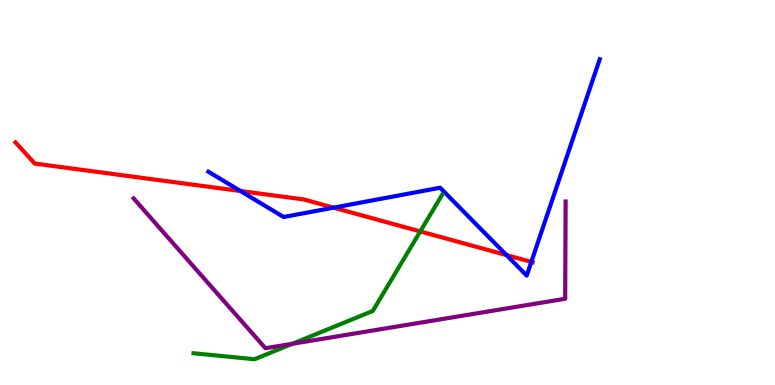[{'lines': ['blue', 'red'], 'intersections': [{'x': 3.1, 'y': 5.04}, {'x': 4.3, 'y': 4.61}, {'x': 6.54, 'y': 3.37}, {'x': 6.86, 'y': 3.2}]}, {'lines': ['green', 'red'], 'intersections': [{'x': 5.42, 'y': 3.99}]}, {'lines': ['purple', 'red'], 'intersections': []}, {'lines': ['blue', 'green'], 'intersections': []}, {'lines': ['blue', 'purple'], 'intersections': []}, {'lines': ['green', 'purple'], 'intersections': [{'x': 3.77, 'y': 1.07}]}]